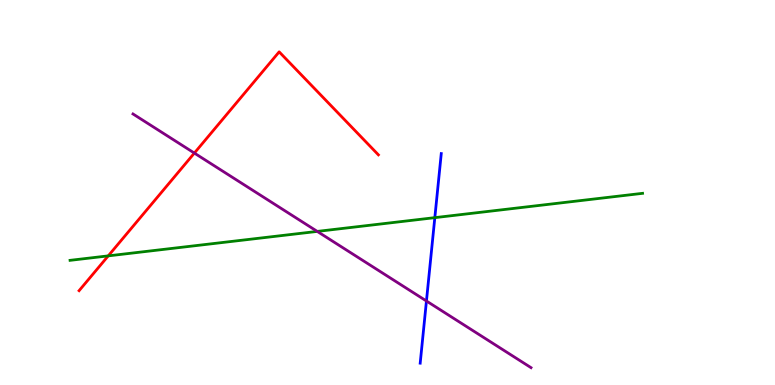[{'lines': ['blue', 'red'], 'intersections': []}, {'lines': ['green', 'red'], 'intersections': [{'x': 1.4, 'y': 3.35}]}, {'lines': ['purple', 'red'], 'intersections': [{'x': 2.51, 'y': 6.02}]}, {'lines': ['blue', 'green'], 'intersections': [{'x': 5.61, 'y': 4.35}]}, {'lines': ['blue', 'purple'], 'intersections': [{'x': 5.5, 'y': 2.18}]}, {'lines': ['green', 'purple'], 'intersections': [{'x': 4.09, 'y': 3.99}]}]